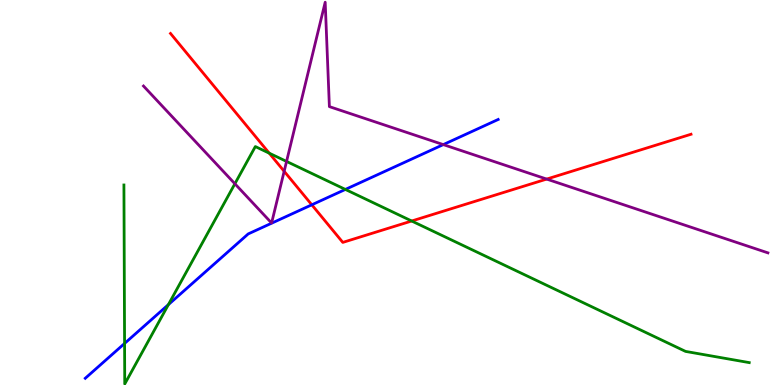[{'lines': ['blue', 'red'], 'intersections': [{'x': 4.02, 'y': 4.68}]}, {'lines': ['green', 'red'], 'intersections': [{'x': 3.47, 'y': 6.02}, {'x': 5.31, 'y': 4.26}]}, {'lines': ['purple', 'red'], 'intersections': [{'x': 3.67, 'y': 5.55}, {'x': 7.05, 'y': 5.35}]}, {'lines': ['blue', 'green'], 'intersections': [{'x': 1.61, 'y': 1.08}, {'x': 2.17, 'y': 2.09}, {'x': 4.46, 'y': 5.08}]}, {'lines': ['blue', 'purple'], 'intersections': [{'x': 5.72, 'y': 6.24}]}, {'lines': ['green', 'purple'], 'intersections': [{'x': 3.03, 'y': 5.23}, {'x': 3.7, 'y': 5.81}]}]